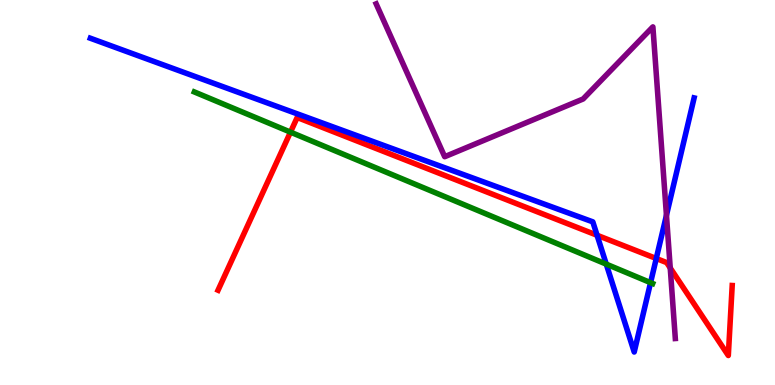[{'lines': ['blue', 'red'], 'intersections': [{'x': 7.7, 'y': 3.89}, {'x': 8.47, 'y': 3.29}]}, {'lines': ['green', 'red'], 'intersections': [{'x': 3.75, 'y': 6.57}]}, {'lines': ['purple', 'red'], 'intersections': [{'x': 8.65, 'y': 3.04}]}, {'lines': ['blue', 'green'], 'intersections': [{'x': 7.82, 'y': 3.14}, {'x': 8.39, 'y': 2.66}]}, {'lines': ['blue', 'purple'], 'intersections': [{'x': 8.6, 'y': 4.41}]}, {'lines': ['green', 'purple'], 'intersections': []}]